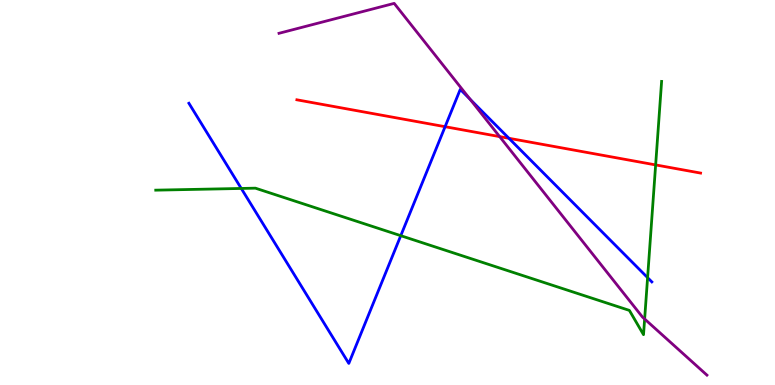[{'lines': ['blue', 'red'], 'intersections': [{'x': 5.74, 'y': 6.71}, {'x': 6.57, 'y': 6.41}]}, {'lines': ['green', 'red'], 'intersections': [{'x': 8.46, 'y': 5.72}]}, {'lines': ['purple', 'red'], 'intersections': [{'x': 6.45, 'y': 6.45}]}, {'lines': ['blue', 'green'], 'intersections': [{'x': 3.11, 'y': 5.11}, {'x': 5.17, 'y': 3.88}, {'x': 8.36, 'y': 2.79}]}, {'lines': ['blue', 'purple'], 'intersections': [{'x': 6.07, 'y': 7.42}]}, {'lines': ['green', 'purple'], 'intersections': [{'x': 8.32, 'y': 1.71}]}]